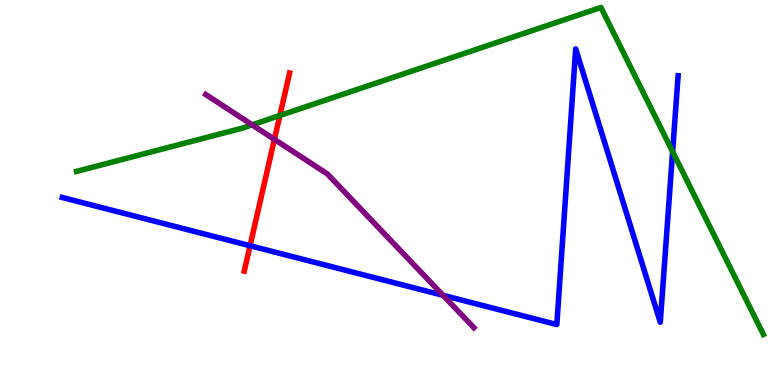[{'lines': ['blue', 'red'], 'intersections': [{'x': 3.23, 'y': 3.62}]}, {'lines': ['green', 'red'], 'intersections': [{'x': 3.61, 'y': 7.0}]}, {'lines': ['purple', 'red'], 'intersections': [{'x': 3.54, 'y': 6.38}]}, {'lines': ['blue', 'green'], 'intersections': [{'x': 8.68, 'y': 6.06}]}, {'lines': ['blue', 'purple'], 'intersections': [{'x': 5.72, 'y': 2.33}]}, {'lines': ['green', 'purple'], 'intersections': [{'x': 3.25, 'y': 6.76}]}]